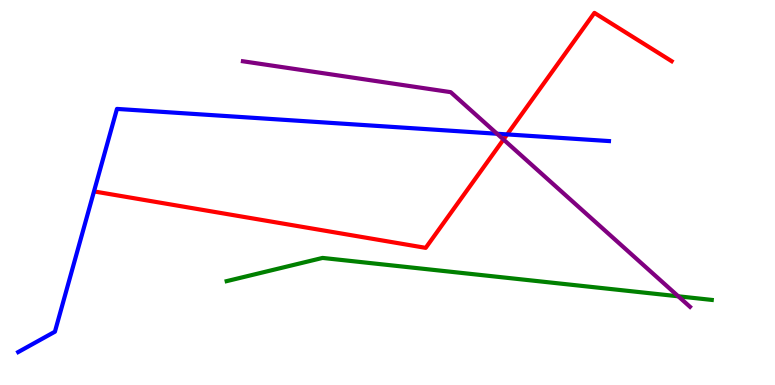[{'lines': ['blue', 'red'], 'intersections': [{'x': 6.54, 'y': 6.51}]}, {'lines': ['green', 'red'], 'intersections': []}, {'lines': ['purple', 'red'], 'intersections': [{'x': 6.5, 'y': 6.38}]}, {'lines': ['blue', 'green'], 'intersections': []}, {'lines': ['blue', 'purple'], 'intersections': [{'x': 6.41, 'y': 6.53}]}, {'lines': ['green', 'purple'], 'intersections': [{'x': 8.75, 'y': 2.3}]}]